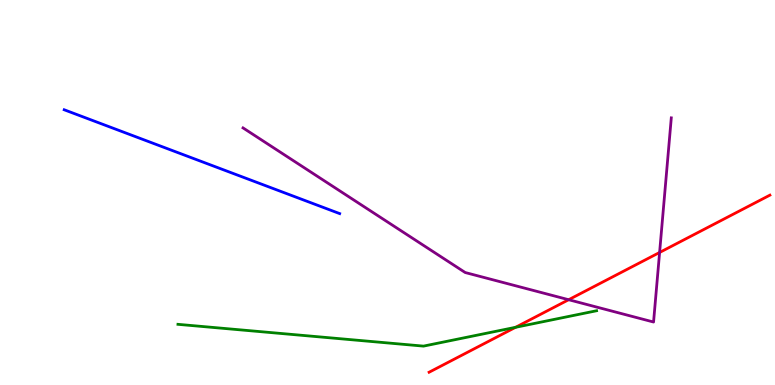[{'lines': ['blue', 'red'], 'intersections': []}, {'lines': ['green', 'red'], 'intersections': [{'x': 6.65, 'y': 1.5}]}, {'lines': ['purple', 'red'], 'intersections': [{'x': 7.34, 'y': 2.22}, {'x': 8.51, 'y': 3.44}]}, {'lines': ['blue', 'green'], 'intersections': []}, {'lines': ['blue', 'purple'], 'intersections': []}, {'lines': ['green', 'purple'], 'intersections': []}]